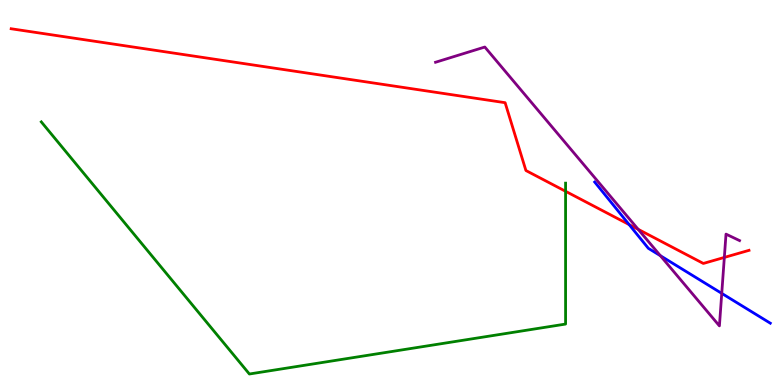[{'lines': ['blue', 'red'], 'intersections': [{'x': 8.12, 'y': 4.17}]}, {'lines': ['green', 'red'], 'intersections': [{'x': 7.3, 'y': 5.03}]}, {'lines': ['purple', 'red'], 'intersections': [{'x': 8.23, 'y': 4.04}, {'x': 9.35, 'y': 3.31}]}, {'lines': ['blue', 'green'], 'intersections': []}, {'lines': ['blue', 'purple'], 'intersections': [{'x': 8.52, 'y': 3.36}, {'x': 9.31, 'y': 2.38}]}, {'lines': ['green', 'purple'], 'intersections': []}]